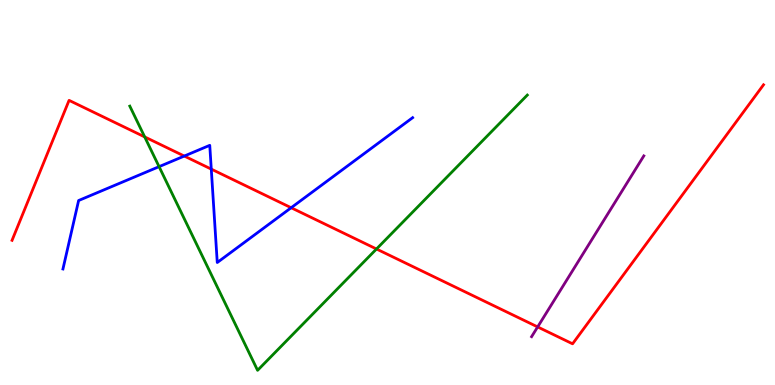[{'lines': ['blue', 'red'], 'intersections': [{'x': 2.38, 'y': 5.95}, {'x': 2.73, 'y': 5.61}, {'x': 3.76, 'y': 4.6}]}, {'lines': ['green', 'red'], 'intersections': [{'x': 1.87, 'y': 6.44}, {'x': 4.86, 'y': 3.53}]}, {'lines': ['purple', 'red'], 'intersections': [{'x': 6.94, 'y': 1.51}]}, {'lines': ['blue', 'green'], 'intersections': [{'x': 2.05, 'y': 5.67}]}, {'lines': ['blue', 'purple'], 'intersections': []}, {'lines': ['green', 'purple'], 'intersections': []}]